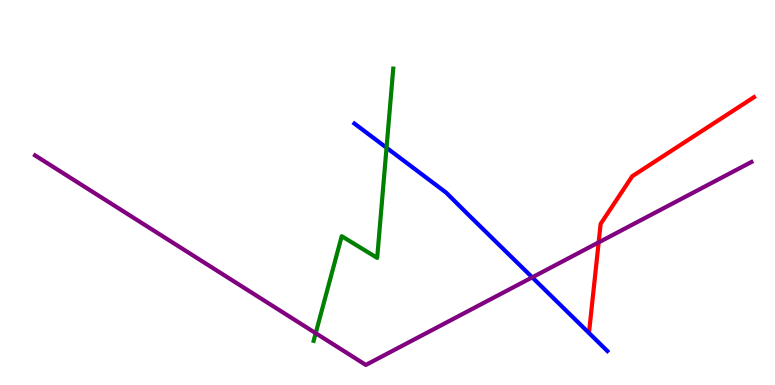[{'lines': ['blue', 'red'], 'intersections': []}, {'lines': ['green', 'red'], 'intersections': []}, {'lines': ['purple', 'red'], 'intersections': [{'x': 7.72, 'y': 3.7}]}, {'lines': ['blue', 'green'], 'intersections': [{'x': 4.99, 'y': 6.16}]}, {'lines': ['blue', 'purple'], 'intersections': [{'x': 6.87, 'y': 2.8}]}, {'lines': ['green', 'purple'], 'intersections': [{'x': 4.07, 'y': 1.35}]}]